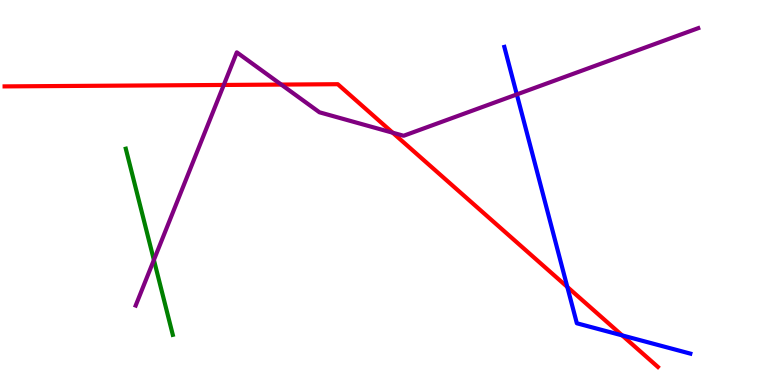[{'lines': ['blue', 'red'], 'intersections': [{'x': 7.32, 'y': 2.55}, {'x': 8.03, 'y': 1.29}]}, {'lines': ['green', 'red'], 'intersections': []}, {'lines': ['purple', 'red'], 'intersections': [{'x': 2.89, 'y': 7.79}, {'x': 3.63, 'y': 7.8}, {'x': 5.07, 'y': 6.55}]}, {'lines': ['blue', 'green'], 'intersections': []}, {'lines': ['blue', 'purple'], 'intersections': [{'x': 6.67, 'y': 7.55}]}, {'lines': ['green', 'purple'], 'intersections': [{'x': 1.99, 'y': 3.25}]}]